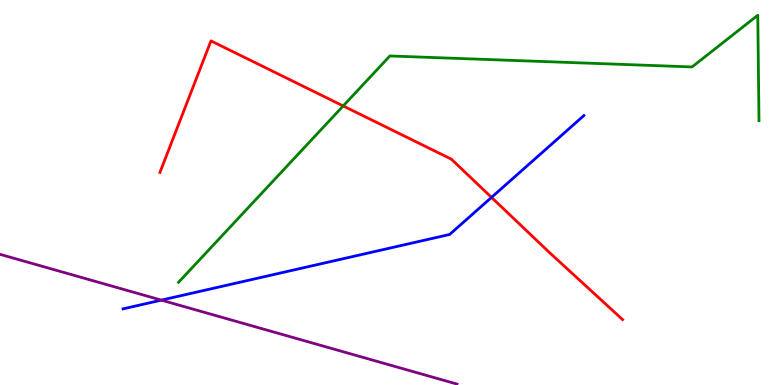[{'lines': ['blue', 'red'], 'intersections': [{'x': 6.34, 'y': 4.87}]}, {'lines': ['green', 'red'], 'intersections': [{'x': 4.43, 'y': 7.25}]}, {'lines': ['purple', 'red'], 'intersections': []}, {'lines': ['blue', 'green'], 'intersections': []}, {'lines': ['blue', 'purple'], 'intersections': [{'x': 2.08, 'y': 2.2}]}, {'lines': ['green', 'purple'], 'intersections': []}]